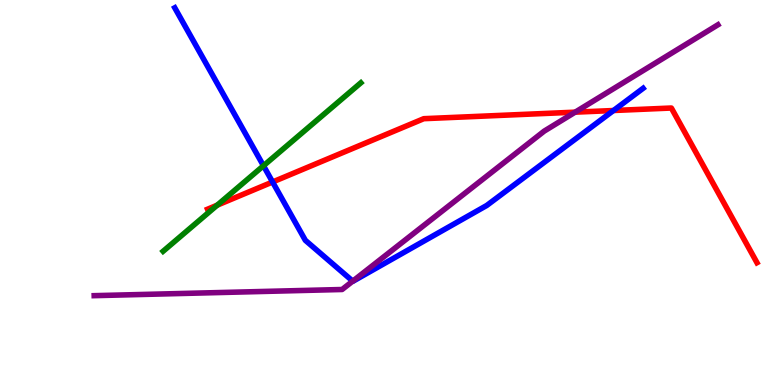[{'lines': ['blue', 'red'], 'intersections': [{'x': 3.52, 'y': 5.27}, {'x': 7.92, 'y': 7.13}]}, {'lines': ['green', 'red'], 'intersections': [{'x': 2.8, 'y': 4.67}]}, {'lines': ['purple', 'red'], 'intersections': [{'x': 7.42, 'y': 7.09}]}, {'lines': ['blue', 'green'], 'intersections': [{'x': 3.4, 'y': 5.69}]}, {'lines': ['blue', 'purple'], 'intersections': [{'x': 4.55, 'y': 2.7}]}, {'lines': ['green', 'purple'], 'intersections': []}]